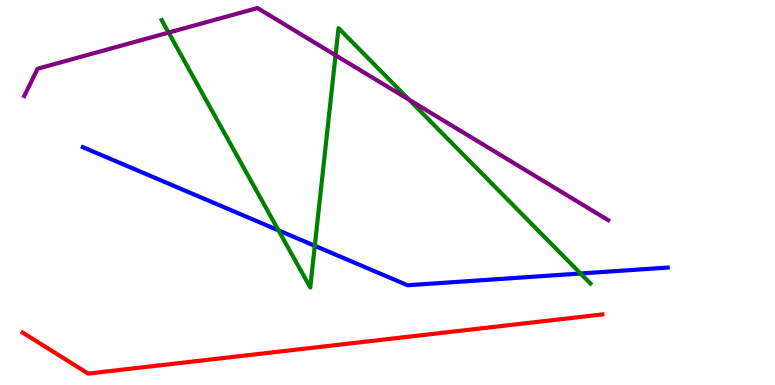[{'lines': ['blue', 'red'], 'intersections': []}, {'lines': ['green', 'red'], 'intersections': []}, {'lines': ['purple', 'red'], 'intersections': []}, {'lines': ['blue', 'green'], 'intersections': [{'x': 3.59, 'y': 4.02}, {'x': 4.06, 'y': 3.62}, {'x': 7.49, 'y': 2.9}]}, {'lines': ['blue', 'purple'], 'intersections': []}, {'lines': ['green', 'purple'], 'intersections': [{'x': 2.18, 'y': 9.15}, {'x': 4.33, 'y': 8.56}, {'x': 5.28, 'y': 7.41}]}]